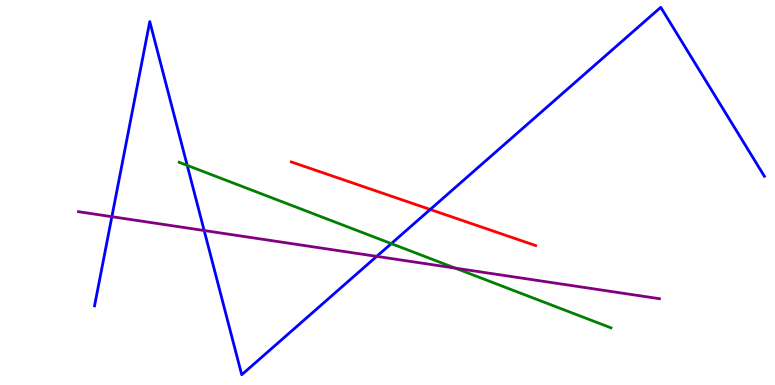[{'lines': ['blue', 'red'], 'intersections': [{'x': 5.55, 'y': 4.56}]}, {'lines': ['green', 'red'], 'intersections': []}, {'lines': ['purple', 'red'], 'intersections': []}, {'lines': ['blue', 'green'], 'intersections': [{'x': 2.42, 'y': 5.7}, {'x': 5.05, 'y': 3.67}]}, {'lines': ['blue', 'purple'], 'intersections': [{'x': 1.44, 'y': 4.37}, {'x': 2.63, 'y': 4.01}, {'x': 4.86, 'y': 3.34}]}, {'lines': ['green', 'purple'], 'intersections': [{'x': 5.87, 'y': 3.04}]}]